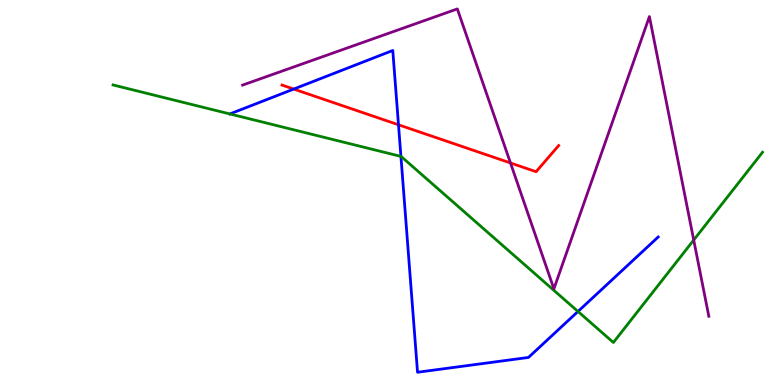[{'lines': ['blue', 'red'], 'intersections': [{'x': 3.79, 'y': 7.69}, {'x': 5.14, 'y': 6.76}]}, {'lines': ['green', 'red'], 'intersections': []}, {'lines': ['purple', 'red'], 'intersections': [{'x': 6.59, 'y': 5.77}]}, {'lines': ['blue', 'green'], 'intersections': [{'x': 5.17, 'y': 5.94}, {'x': 7.46, 'y': 1.91}]}, {'lines': ['blue', 'purple'], 'intersections': []}, {'lines': ['green', 'purple'], 'intersections': [{'x': 8.95, 'y': 3.77}]}]